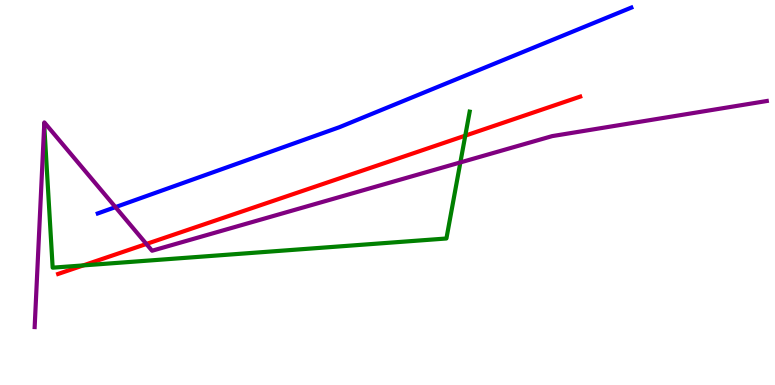[{'lines': ['blue', 'red'], 'intersections': []}, {'lines': ['green', 'red'], 'intersections': [{'x': 1.07, 'y': 3.11}, {'x': 6.0, 'y': 6.48}]}, {'lines': ['purple', 'red'], 'intersections': [{'x': 1.89, 'y': 3.66}]}, {'lines': ['blue', 'green'], 'intersections': []}, {'lines': ['blue', 'purple'], 'intersections': [{'x': 1.49, 'y': 4.62}]}, {'lines': ['green', 'purple'], 'intersections': [{'x': 0.57, 'y': 6.76}, {'x': 5.94, 'y': 5.78}]}]